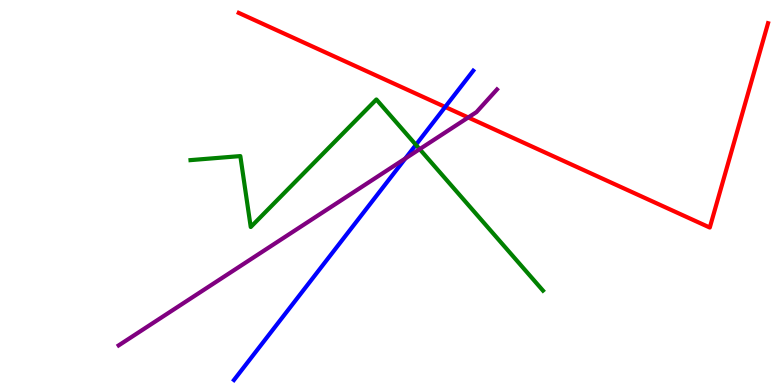[{'lines': ['blue', 'red'], 'intersections': [{'x': 5.74, 'y': 7.22}]}, {'lines': ['green', 'red'], 'intersections': []}, {'lines': ['purple', 'red'], 'intersections': [{'x': 6.04, 'y': 6.95}]}, {'lines': ['blue', 'green'], 'intersections': [{'x': 5.37, 'y': 6.24}]}, {'lines': ['blue', 'purple'], 'intersections': [{'x': 5.23, 'y': 5.88}]}, {'lines': ['green', 'purple'], 'intersections': [{'x': 5.42, 'y': 6.13}]}]